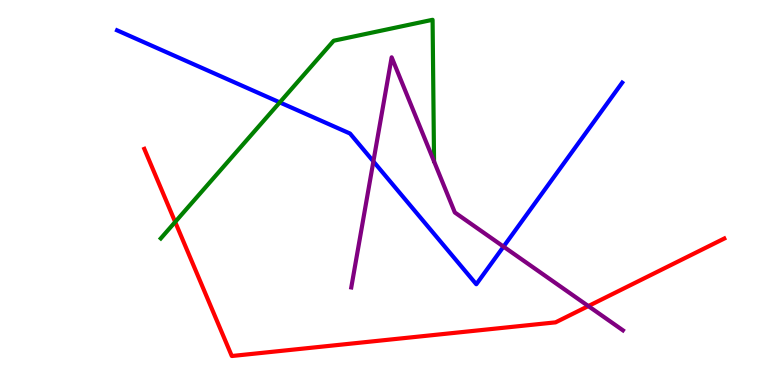[{'lines': ['blue', 'red'], 'intersections': []}, {'lines': ['green', 'red'], 'intersections': [{'x': 2.26, 'y': 4.23}]}, {'lines': ['purple', 'red'], 'intersections': [{'x': 7.59, 'y': 2.05}]}, {'lines': ['blue', 'green'], 'intersections': [{'x': 3.61, 'y': 7.34}]}, {'lines': ['blue', 'purple'], 'intersections': [{'x': 4.82, 'y': 5.81}, {'x': 6.5, 'y': 3.59}]}, {'lines': ['green', 'purple'], 'intersections': []}]